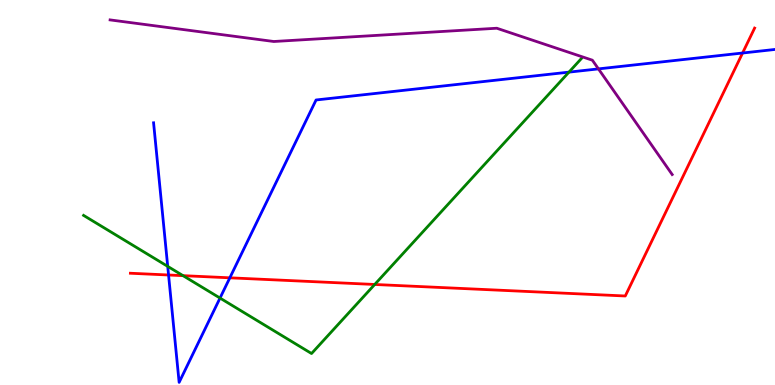[{'lines': ['blue', 'red'], 'intersections': [{'x': 2.17, 'y': 2.86}, {'x': 2.97, 'y': 2.78}, {'x': 9.58, 'y': 8.62}]}, {'lines': ['green', 'red'], 'intersections': [{'x': 2.36, 'y': 2.84}, {'x': 4.84, 'y': 2.61}]}, {'lines': ['purple', 'red'], 'intersections': []}, {'lines': ['blue', 'green'], 'intersections': [{'x': 2.16, 'y': 3.08}, {'x': 2.84, 'y': 2.26}, {'x': 7.34, 'y': 8.13}]}, {'lines': ['blue', 'purple'], 'intersections': [{'x': 7.72, 'y': 8.21}]}, {'lines': ['green', 'purple'], 'intersections': []}]